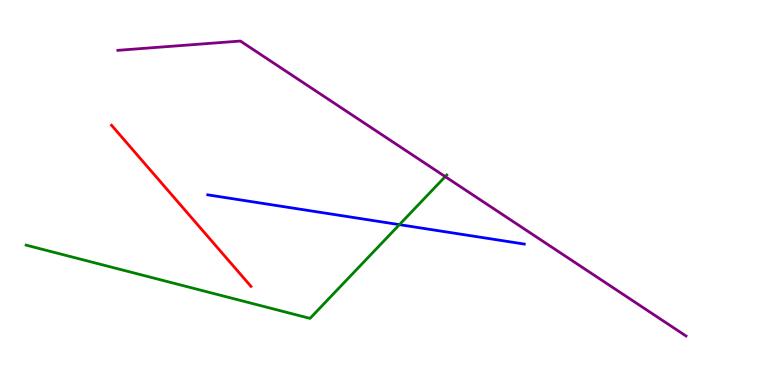[{'lines': ['blue', 'red'], 'intersections': []}, {'lines': ['green', 'red'], 'intersections': []}, {'lines': ['purple', 'red'], 'intersections': []}, {'lines': ['blue', 'green'], 'intersections': [{'x': 5.15, 'y': 4.17}]}, {'lines': ['blue', 'purple'], 'intersections': []}, {'lines': ['green', 'purple'], 'intersections': [{'x': 5.74, 'y': 5.41}]}]